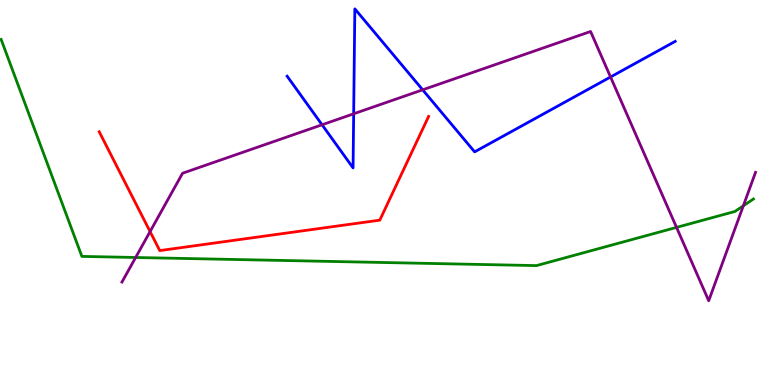[{'lines': ['blue', 'red'], 'intersections': []}, {'lines': ['green', 'red'], 'intersections': []}, {'lines': ['purple', 'red'], 'intersections': [{'x': 1.94, 'y': 3.98}]}, {'lines': ['blue', 'green'], 'intersections': []}, {'lines': ['blue', 'purple'], 'intersections': [{'x': 4.16, 'y': 6.76}, {'x': 4.56, 'y': 7.04}, {'x': 5.45, 'y': 7.67}, {'x': 7.88, 'y': 8.0}]}, {'lines': ['green', 'purple'], 'intersections': [{'x': 1.75, 'y': 3.31}, {'x': 8.73, 'y': 4.09}, {'x': 9.59, 'y': 4.65}]}]